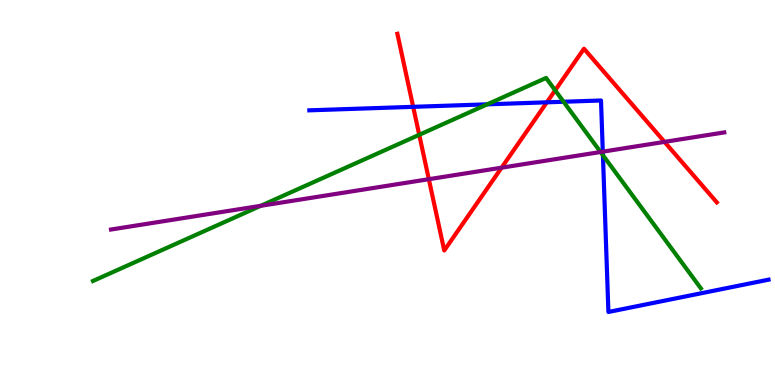[{'lines': ['blue', 'red'], 'intersections': [{'x': 5.33, 'y': 7.23}, {'x': 7.06, 'y': 7.34}]}, {'lines': ['green', 'red'], 'intersections': [{'x': 5.41, 'y': 6.5}, {'x': 7.16, 'y': 7.65}]}, {'lines': ['purple', 'red'], 'intersections': [{'x': 5.53, 'y': 5.35}, {'x': 6.47, 'y': 5.64}, {'x': 8.57, 'y': 6.31}]}, {'lines': ['blue', 'green'], 'intersections': [{'x': 6.29, 'y': 7.29}, {'x': 7.27, 'y': 7.36}, {'x': 7.78, 'y': 5.97}]}, {'lines': ['blue', 'purple'], 'intersections': [{'x': 7.78, 'y': 6.06}]}, {'lines': ['green', 'purple'], 'intersections': [{'x': 3.36, 'y': 4.65}, {'x': 7.75, 'y': 6.05}]}]